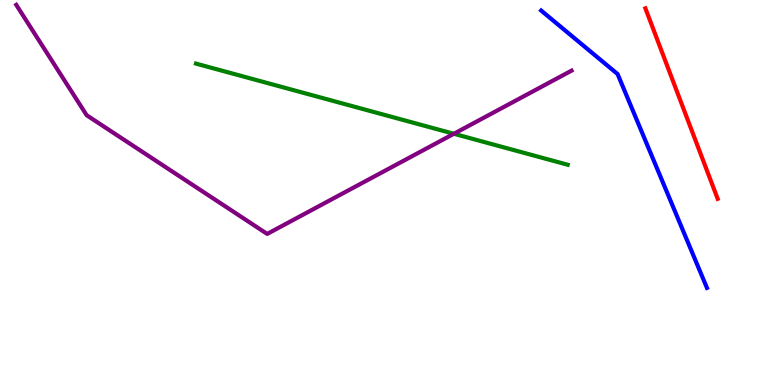[{'lines': ['blue', 'red'], 'intersections': []}, {'lines': ['green', 'red'], 'intersections': []}, {'lines': ['purple', 'red'], 'intersections': []}, {'lines': ['blue', 'green'], 'intersections': []}, {'lines': ['blue', 'purple'], 'intersections': []}, {'lines': ['green', 'purple'], 'intersections': [{'x': 5.86, 'y': 6.53}]}]